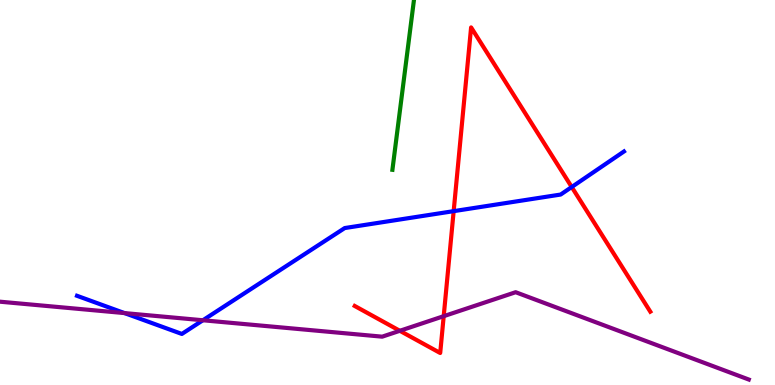[{'lines': ['blue', 'red'], 'intersections': [{'x': 5.85, 'y': 4.52}, {'x': 7.38, 'y': 5.14}]}, {'lines': ['green', 'red'], 'intersections': []}, {'lines': ['purple', 'red'], 'intersections': [{'x': 5.16, 'y': 1.41}, {'x': 5.73, 'y': 1.79}]}, {'lines': ['blue', 'green'], 'intersections': []}, {'lines': ['blue', 'purple'], 'intersections': [{'x': 1.61, 'y': 1.87}, {'x': 2.62, 'y': 1.68}]}, {'lines': ['green', 'purple'], 'intersections': []}]